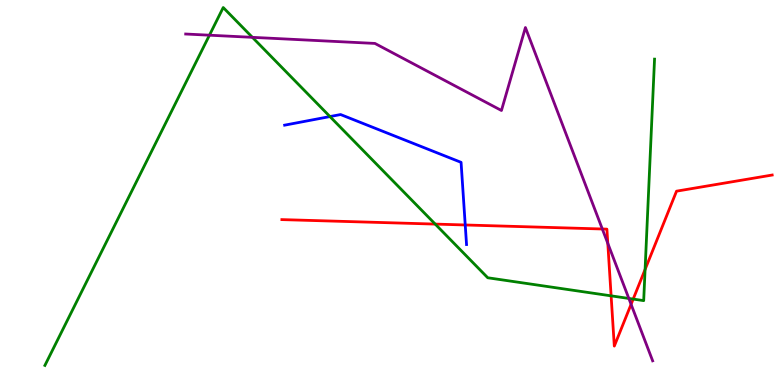[{'lines': ['blue', 'red'], 'intersections': [{'x': 6.0, 'y': 4.16}]}, {'lines': ['green', 'red'], 'intersections': [{'x': 5.62, 'y': 4.18}, {'x': 7.89, 'y': 2.32}, {'x': 8.17, 'y': 2.23}, {'x': 8.32, 'y': 3.0}]}, {'lines': ['purple', 'red'], 'intersections': [{'x': 7.77, 'y': 4.05}, {'x': 7.84, 'y': 3.68}, {'x': 8.14, 'y': 2.1}]}, {'lines': ['blue', 'green'], 'intersections': [{'x': 4.26, 'y': 6.97}]}, {'lines': ['blue', 'purple'], 'intersections': []}, {'lines': ['green', 'purple'], 'intersections': [{'x': 2.7, 'y': 9.09}, {'x': 3.26, 'y': 9.03}, {'x': 8.11, 'y': 2.25}]}]